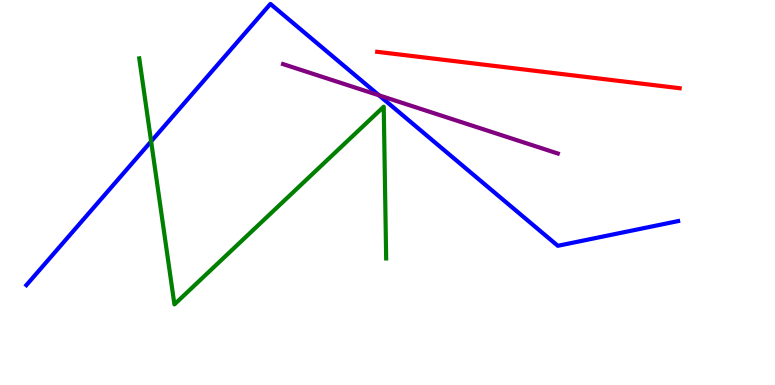[{'lines': ['blue', 'red'], 'intersections': []}, {'lines': ['green', 'red'], 'intersections': []}, {'lines': ['purple', 'red'], 'intersections': []}, {'lines': ['blue', 'green'], 'intersections': [{'x': 1.95, 'y': 6.33}]}, {'lines': ['blue', 'purple'], 'intersections': [{'x': 4.89, 'y': 7.52}]}, {'lines': ['green', 'purple'], 'intersections': []}]